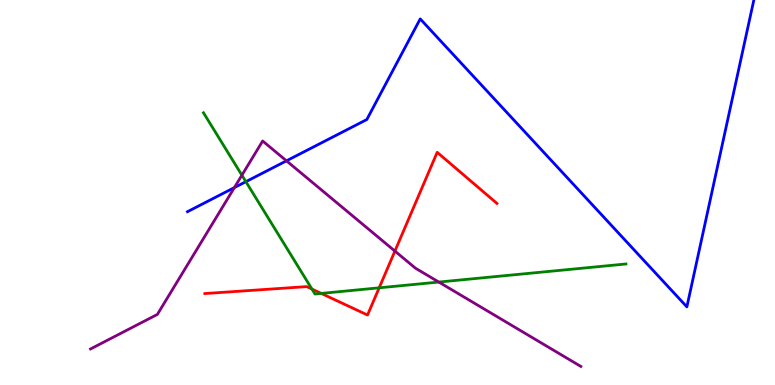[{'lines': ['blue', 'red'], 'intersections': []}, {'lines': ['green', 'red'], 'intersections': [{'x': 4.03, 'y': 2.49}, {'x': 4.15, 'y': 2.38}, {'x': 4.89, 'y': 2.52}]}, {'lines': ['purple', 'red'], 'intersections': [{'x': 5.1, 'y': 3.48}]}, {'lines': ['blue', 'green'], 'intersections': [{'x': 3.17, 'y': 5.28}]}, {'lines': ['blue', 'purple'], 'intersections': [{'x': 3.02, 'y': 5.13}, {'x': 3.7, 'y': 5.82}]}, {'lines': ['green', 'purple'], 'intersections': [{'x': 3.12, 'y': 5.45}, {'x': 5.66, 'y': 2.67}]}]